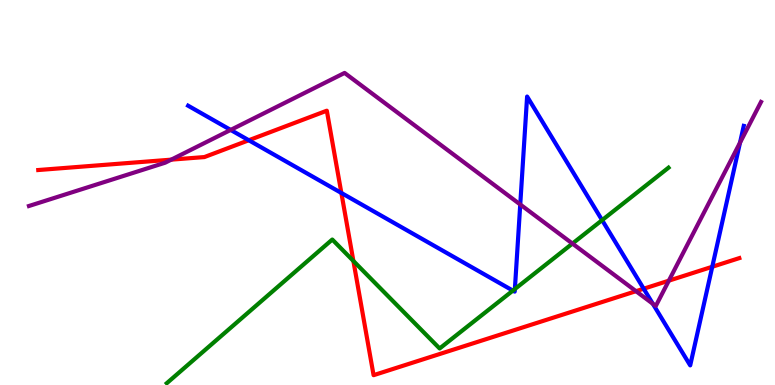[{'lines': ['blue', 'red'], 'intersections': [{'x': 3.21, 'y': 6.36}, {'x': 4.4, 'y': 4.99}, {'x': 8.31, 'y': 2.5}, {'x': 9.19, 'y': 3.07}]}, {'lines': ['green', 'red'], 'intersections': [{'x': 4.56, 'y': 3.22}]}, {'lines': ['purple', 'red'], 'intersections': [{'x': 2.21, 'y': 5.85}, {'x': 8.21, 'y': 2.44}, {'x': 8.63, 'y': 2.71}]}, {'lines': ['blue', 'green'], 'intersections': [{'x': 6.62, 'y': 2.45}, {'x': 6.64, 'y': 2.49}, {'x': 7.77, 'y': 4.28}]}, {'lines': ['blue', 'purple'], 'intersections': [{'x': 2.98, 'y': 6.63}, {'x': 6.71, 'y': 4.69}, {'x': 8.42, 'y': 2.11}, {'x': 9.55, 'y': 6.29}]}, {'lines': ['green', 'purple'], 'intersections': [{'x': 7.39, 'y': 3.67}]}]